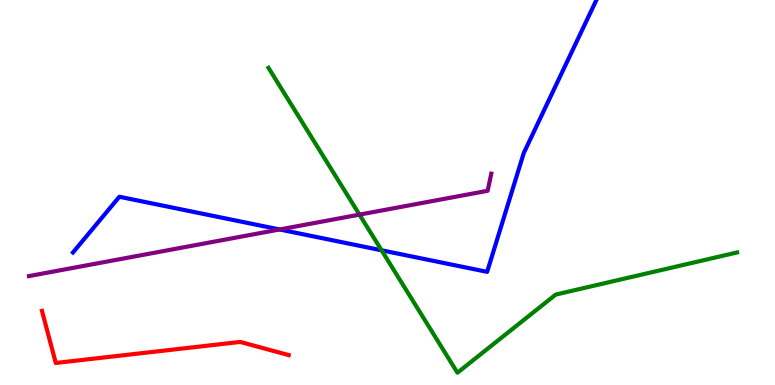[{'lines': ['blue', 'red'], 'intersections': []}, {'lines': ['green', 'red'], 'intersections': []}, {'lines': ['purple', 'red'], 'intersections': []}, {'lines': ['blue', 'green'], 'intersections': [{'x': 4.92, 'y': 3.5}]}, {'lines': ['blue', 'purple'], 'intersections': [{'x': 3.61, 'y': 4.04}]}, {'lines': ['green', 'purple'], 'intersections': [{'x': 4.64, 'y': 4.43}]}]